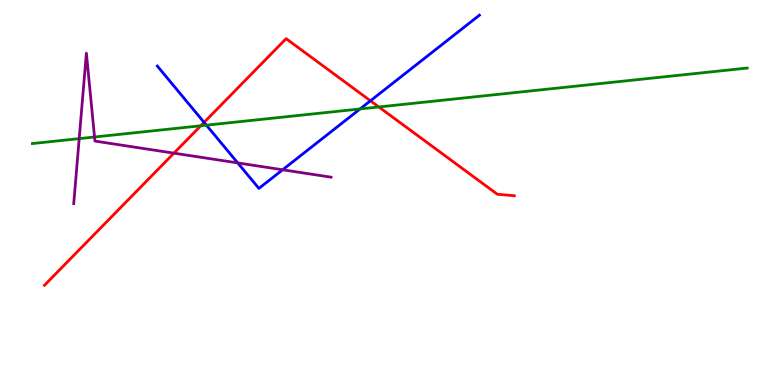[{'lines': ['blue', 'red'], 'intersections': [{'x': 2.63, 'y': 6.82}, {'x': 4.78, 'y': 7.38}]}, {'lines': ['green', 'red'], 'intersections': [{'x': 2.59, 'y': 6.73}, {'x': 4.89, 'y': 7.22}]}, {'lines': ['purple', 'red'], 'intersections': [{'x': 2.24, 'y': 6.02}]}, {'lines': ['blue', 'green'], 'intersections': [{'x': 2.66, 'y': 6.75}, {'x': 4.65, 'y': 7.17}]}, {'lines': ['blue', 'purple'], 'intersections': [{'x': 3.07, 'y': 5.77}, {'x': 3.65, 'y': 5.59}]}, {'lines': ['green', 'purple'], 'intersections': [{'x': 1.02, 'y': 6.4}, {'x': 1.22, 'y': 6.44}]}]